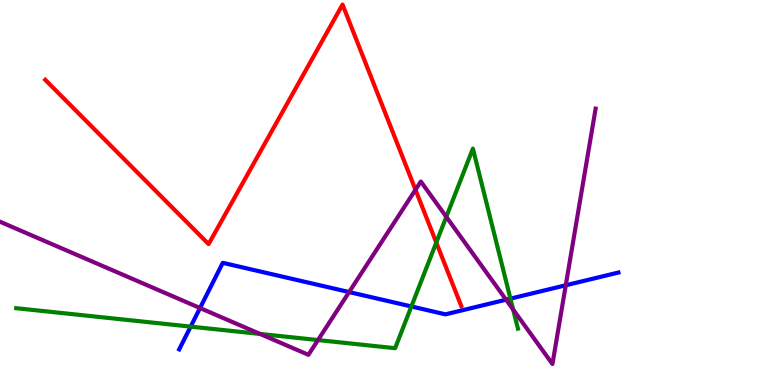[{'lines': ['blue', 'red'], 'intersections': []}, {'lines': ['green', 'red'], 'intersections': [{'x': 5.63, 'y': 3.7}]}, {'lines': ['purple', 'red'], 'intersections': [{'x': 5.36, 'y': 5.07}]}, {'lines': ['blue', 'green'], 'intersections': [{'x': 2.46, 'y': 1.52}, {'x': 5.31, 'y': 2.04}, {'x': 6.59, 'y': 2.24}]}, {'lines': ['blue', 'purple'], 'intersections': [{'x': 2.58, 'y': 2.0}, {'x': 4.5, 'y': 2.41}, {'x': 6.53, 'y': 2.22}, {'x': 7.3, 'y': 2.59}]}, {'lines': ['green', 'purple'], 'intersections': [{'x': 3.36, 'y': 1.33}, {'x': 4.1, 'y': 1.17}, {'x': 5.76, 'y': 4.37}, {'x': 6.62, 'y': 1.96}]}]